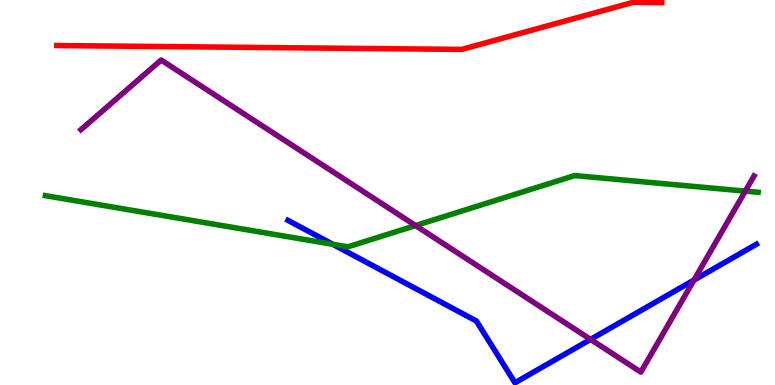[{'lines': ['blue', 'red'], 'intersections': []}, {'lines': ['green', 'red'], 'intersections': []}, {'lines': ['purple', 'red'], 'intersections': []}, {'lines': ['blue', 'green'], 'intersections': [{'x': 4.29, 'y': 3.65}]}, {'lines': ['blue', 'purple'], 'intersections': [{'x': 7.62, 'y': 1.18}, {'x': 8.95, 'y': 2.73}]}, {'lines': ['green', 'purple'], 'intersections': [{'x': 5.36, 'y': 4.14}, {'x': 9.62, 'y': 5.04}]}]